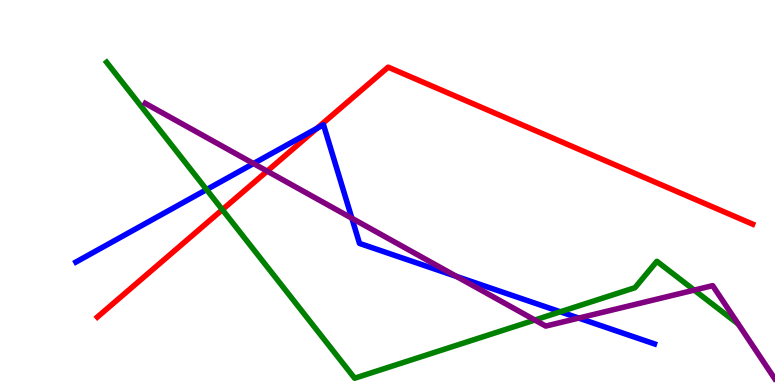[{'lines': ['blue', 'red'], 'intersections': [{'x': 4.09, 'y': 6.67}]}, {'lines': ['green', 'red'], 'intersections': [{'x': 2.87, 'y': 4.55}]}, {'lines': ['purple', 'red'], 'intersections': [{'x': 3.45, 'y': 5.55}]}, {'lines': ['blue', 'green'], 'intersections': [{'x': 2.67, 'y': 5.08}, {'x': 7.23, 'y': 1.9}]}, {'lines': ['blue', 'purple'], 'intersections': [{'x': 3.27, 'y': 5.75}, {'x': 4.54, 'y': 4.33}, {'x': 5.89, 'y': 2.82}, {'x': 7.47, 'y': 1.74}]}, {'lines': ['green', 'purple'], 'intersections': [{'x': 6.9, 'y': 1.69}, {'x': 8.96, 'y': 2.46}]}]